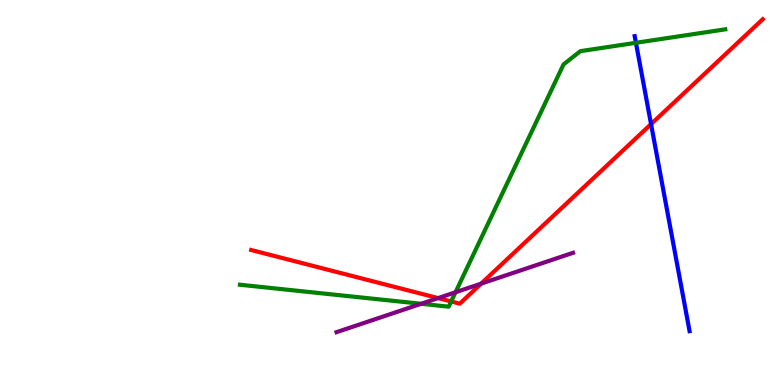[{'lines': ['blue', 'red'], 'intersections': [{'x': 8.4, 'y': 6.78}]}, {'lines': ['green', 'red'], 'intersections': [{'x': 5.82, 'y': 2.17}]}, {'lines': ['purple', 'red'], 'intersections': [{'x': 5.65, 'y': 2.26}, {'x': 6.21, 'y': 2.63}]}, {'lines': ['blue', 'green'], 'intersections': [{'x': 8.21, 'y': 8.89}]}, {'lines': ['blue', 'purple'], 'intersections': []}, {'lines': ['green', 'purple'], 'intersections': [{'x': 5.43, 'y': 2.11}, {'x': 5.88, 'y': 2.41}]}]